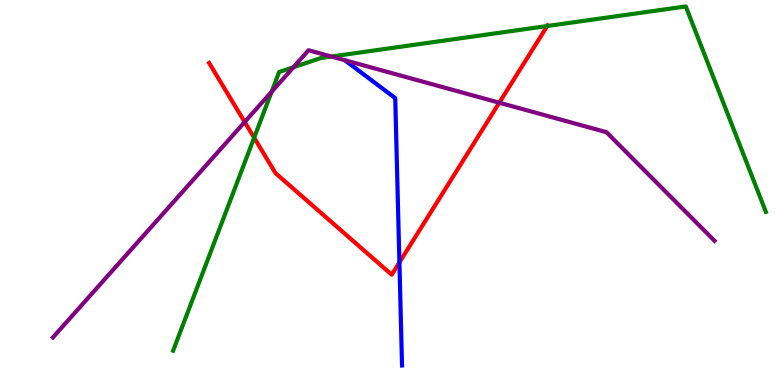[{'lines': ['blue', 'red'], 'intersections': [{'x': 5.15, 'y': 3.18}]}, {'lines': ['green', 'red'], 'intersections': [{'x': 3.28, 'y': 6.42}, {'x': 7.06, 'y': 9.32}]}, {'lines': ['purple', 'red'], 'intersections': [{'x': 3.16, 'y': 6.83}, {'x': 6.44, 'y': 7.33}]}, {'lines': ['blue', 'green'], 'intersections': []}, {'lines': ['blue', 'purple'], 'intersections': []}, {'lines': ['green', 'purple'], 'intersections': [{'x': 3.51, 'y': 7.62}, {'x': 3.79, 'y': 8.25}, {'x': 4.28, 'y': 8.53}]}]